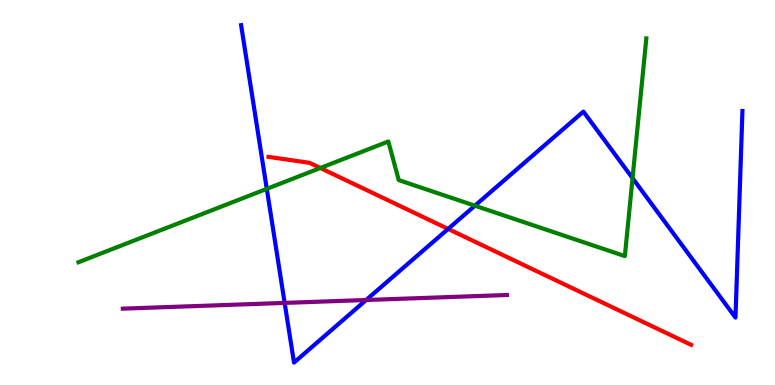[{'lines': ['blue', 'red'], 'intersections': [{'x': 5.78, 'y': 4.05}]}, {'lines': ['green', 'red'], 'intersections': [{'x': 4.13, 'y': 5.64}]}, {'lines': ['purple', 'red'], 'intersections': []}, {'lines': ['blue', 'green'], 'intersections': [{'x': 3.44, 'y': 5.09}, {'x': 6.13, 'y': 4.66}, {'x': 8.16, 'y': 5.37}]}, {'lines': ['blue', 'purple'], 'intersections': [{'x': 3.67, 'y': 2.13}, {'x': 4.72, 'y': 2.21}]}, {'lines': ['green', 'purple'], 'intersections': []}]